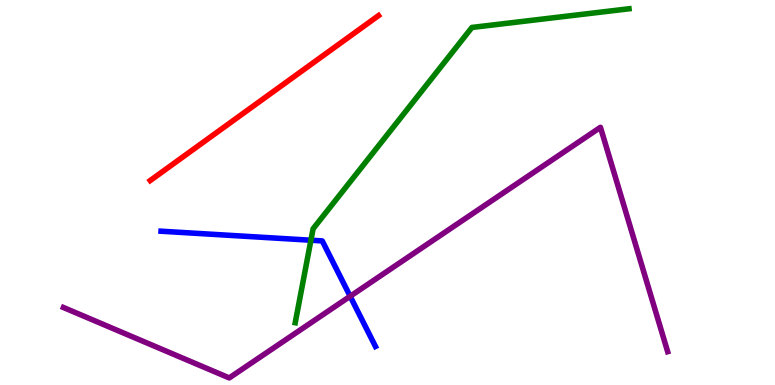[{'lines': ['blue', 'red'], 'intersections': []}, {'lines': ['green', 'red'], 'intersections': []}, {'lines': ['purple', 'red'], 'intersections': []}, {'lines': ['blue', 'green'], 'intersections': [{'x': 4.01, 'y': 3.76}]}, {'lines': ['blue', 'purple'], 'intersections': [{'x': 4.52, 'y': 2.3}]}, {'lines': ['green', 'purple'], 'intersections': []}]